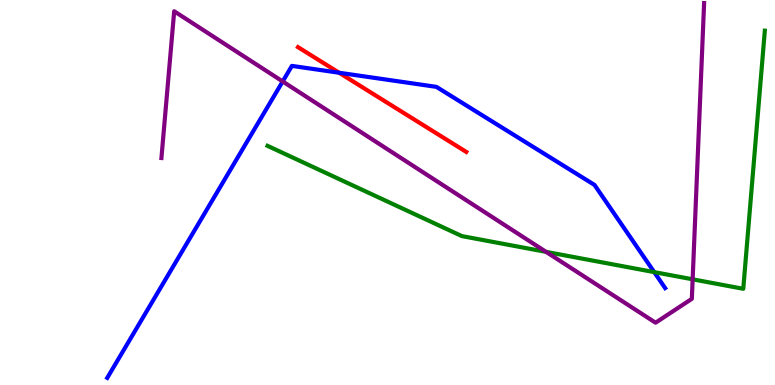[{'lines': ['blue', 'red'], 'intersections': [{'x': 4.38, 'y': 8.11}]}, {'lines': ['green', 'red'], 'intersections': []}, {'lines': ['purple', 'red'], 'intersections': []}, {'lines': ['blue', 'green'], 'intersections': [{'x': 8.44, 'y': 2.93}]}, {'lines': ['blue', 'purple'], 'intersections': [{'x': 3.65, 'y': 7.88}]}, {'lines': ['green', 'purple'], 'intersections': [{'x': 7.05, 'y': 3.46}, {'x': 8.94, 'y': 2.75}]}]